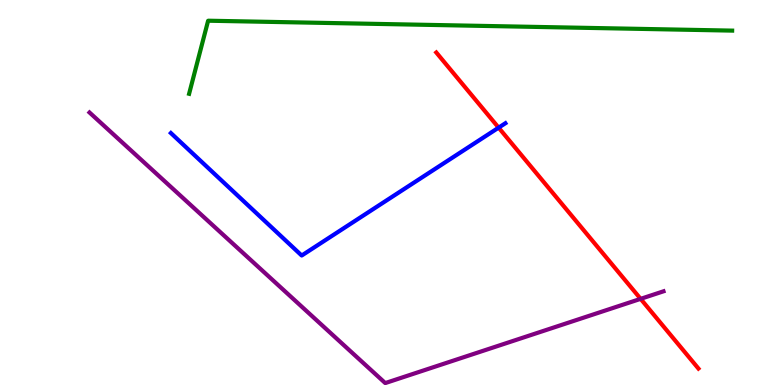[{'lines': ['blue', 'red'], 'intersections': [{'x': 6.43, 'y': 6.68}]}, {'lines': ['green', 'red'], 'intersections': []}, {'lines': ['purple', 'red'], 'intersections': [{'x': 8.27, 'y': 2.24}]}, {'lines': ['blue', 'green'], 'intersections': []}, {'lines': ['blue', 'purple'], 'intersections': []}, {'lines': ['green', 'purple'], 'intersections': []}]